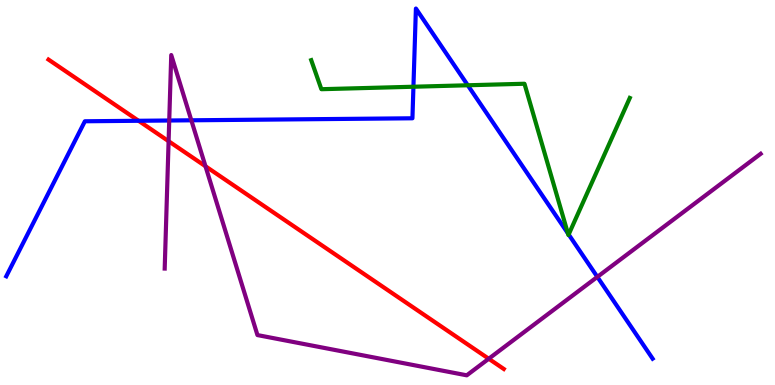[{'lines': ['blue', 'red'], 'intersections': [{'x': 1.79, 'y': 6.86}]}, {'lines': ['green', 'red'], 'intersections': []}, {'lines': ['purple', 'red'], 'intersections': [{'x': 2.18, 'y': 6.33}, {'x': 2.65, 'y': 5.68}, {'x': 6.31, 'y': 0.682}]}, {'lines': ['blue', 'green'], 'intersections': [{'x': 5.33, 'y': 7.75}, {'x': 6.04, 'y': 7.79}, {'x': 7.33, 'y': 3.94}, {'x': 7.34, 'y': 3.91}]}, {'lines': ['blue', 'purple'], 'intersections': [{'x': 2.18, 'y': 6.87}, {'x': 2.47, 'y': 6.88}, {'x': 7.71, 'y': 2.81}]}, {'lines': ['green', 'purple'], 'intersections': []}]